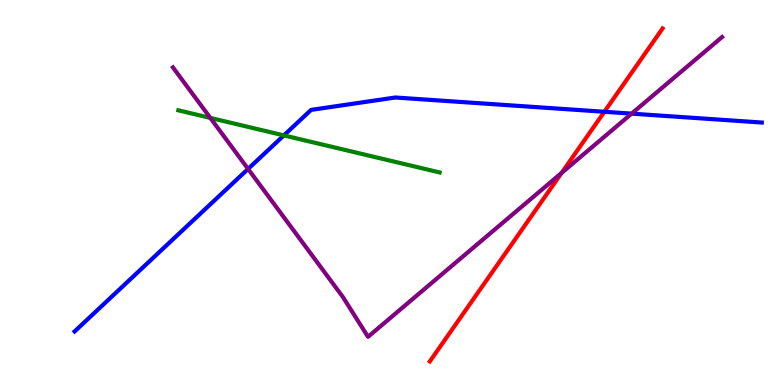[{'lines': ['blue', 'red'], 'intersections': [{'x': 7.8, 'y': 7.1}]}, {'lines': ['green', 'red'], 'intersections': []}, {'lines': ['purple', 'red'], 'intersections': [{'x': 7.25, 'y': 5.51}]}, {'lines': ['blue', 'green'], 'intersections': [{'x': 3.66, 'y': 6.48}]}, {'lines': ['blue', 'purple'], 'intersections': [{'x': 3.2, 'y': 5.61}, {'x': 8.15, 'y': 7.05}]}, {'lines': ['green', 'purple'], 'intersections': [{'x': 2.71, 'y': 6.94}]}]